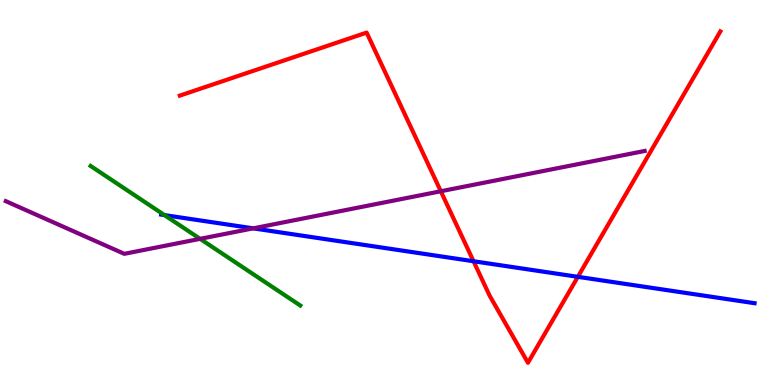[{'lines': ['blue', 'red'], 'intersections': [{'x': 6.11, 'y': 3.21}, {'x': 7.46, 'y': 2.81}]}, {'lines': ['green', 'red'], 'intersections': []}, {'lines': ['purple', 'red'], 'intersections': [{'x': 5.69, 'y': 5.03}]}, {'lines': ['blue', 'green'], 'intersections': [{'x': 2.12, 'y': 4.41}]}, {'lines': ['blue', 'purple'], 'intersections': [{'x': 3.27, 'y': 4.07}]}, {'lines': ['green', 'purple'], 'intersections': [{'x': 2.58, 'y': 3.8}]}]